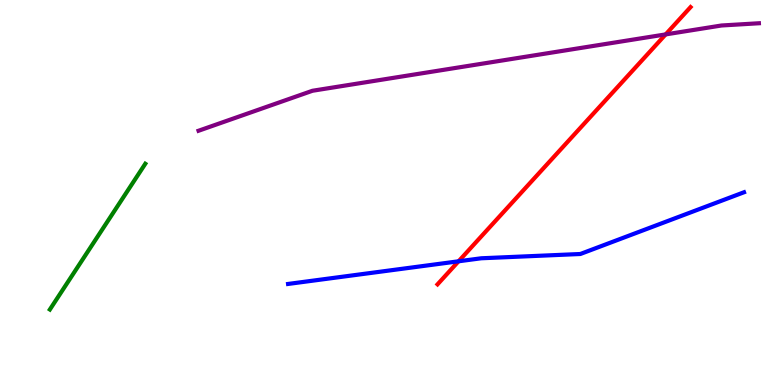[{'lines': ['blue', 'red'], 'intersections': [{'x': 5.92, 'y': 3.21}]}, {'lines': ['green', 'red'], 'intersections': []}, {'lines': ['purple', 'red'], 'intersections': [{'x': 8.59, 'y': 9.11}]}, {'lines': ['blue', 'green'], 'intersections': []}, {'lines': ['blue', 'purple'], 'intersections': []}, {'lines': ['green', 'purple'], 'intersections': []}]